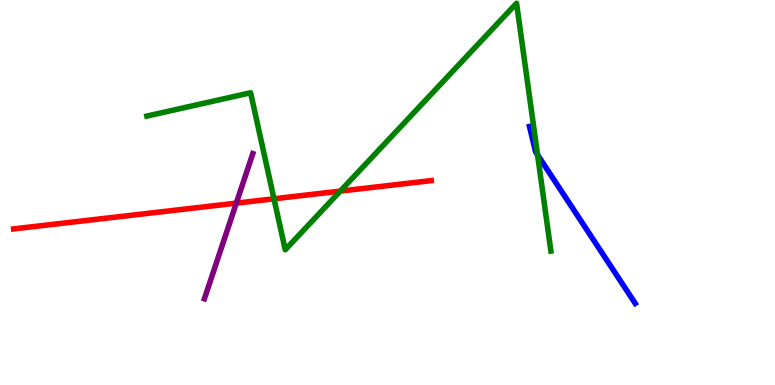[{'lines': ['blue', 'red'], 'intersections': []}, {'lines': ['green', 'red'], 'intersections': [{'x': 3.54, 'y': 4.84}, {'x': 4.39, 'y': 5.04}]}, {'lines': ['purple', 'red'], 'intersections': [{'x': 3.05, 'y': 4.72}]}, {'lines': ['blue', 'green'], 'intersections': [{'x': 6.94, 'y': 5.98}]}, {'lines': ['blue', 'purple'], 'intersections': []}, {'lines': ['green', 'purple'], 'intersections': []}]